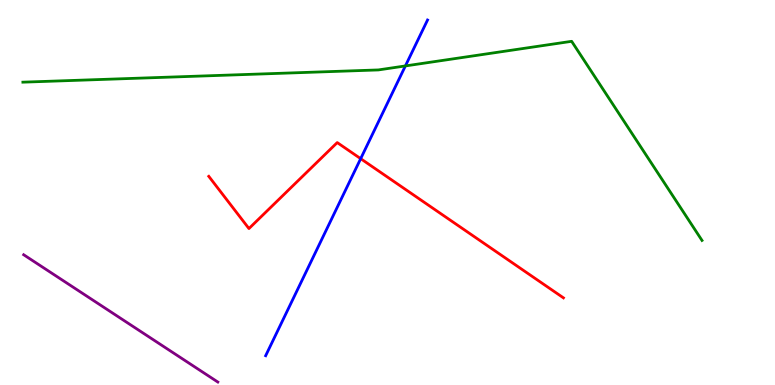[{'lines': ['blue', 'red'], 'intersections': [{'x': 4.65, 'y': 5.88}]}, {'lines': ['green', 'red'], 'intersections': []}, {'lines': ['purple', 'red'], 'intersections': []}, {'lines': ['blue', 'green'], 'intersections': [{'x': 5.23, 'y': 8.29}]}, {'lines': ['blue', 'purple'], 'intersections': []}, {'lines': ['green', 'purple'], 'intersections': []}]